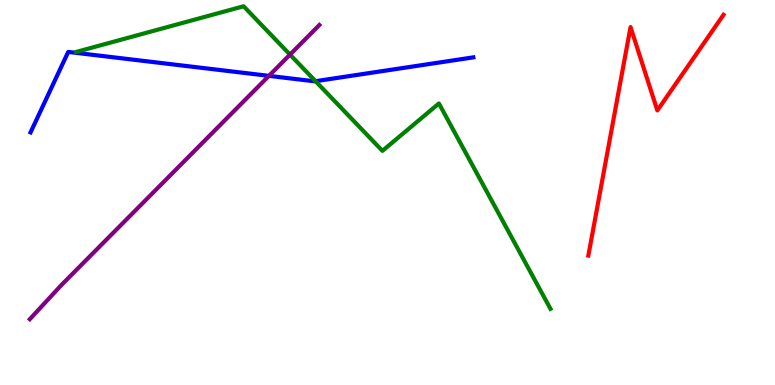[{'lines': ['blue', 'red'], 'intersections': []}, {'lines': ['green', 'red'], 'intersections': []}, {'lines': ['purple', 'red'], 'intersections': []}, {'lines': ['blue', 'green'], 'intersections': [{'x': 4.07, 'y': 7.89}]}, {'lines': ['blue', 'purple'], 'intersections': [{'x': 3.47, 'y': 8.03}]}, {'lines': ['green', 'purple'], 'intersections': [{'x': 3.74, 'y': 8.58}]}]